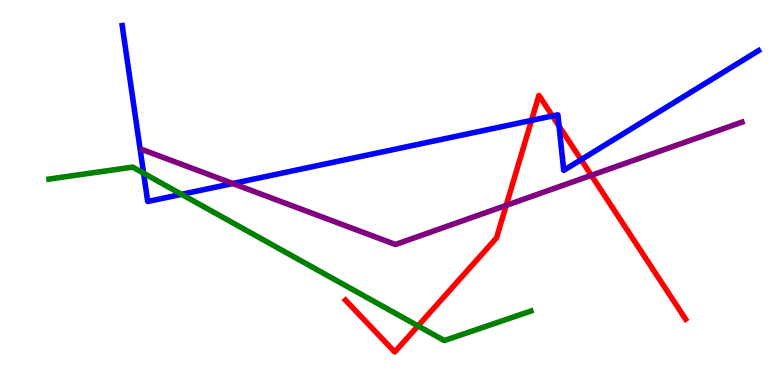[{'lines': ['blue', 'red'], 'intersections': [{'x': 6.86, 'y': 6.87}, {'x': 7.13, 'y': 6.99}, {'x': 7.21, 'y': 6.72}, {'x': 7.5, 'y': 5.85}]}, {'lines': ['green', 'red'], 'intersections': [{'x': 5.39, 'y': 1.54}]}, {'lines': ['purple', 'red'], 'intersections': [{'x': 6.53, 'y': 4.67}, {'x': 7.63, 'y': 5.45}]}, {'lines': ['blue', 'green'], 'intersections': [{'x': 1.85, 'y': 5.5}, {'x': 2.34, 'y': 4.95}]}, {'lines': ['blue', 'purple'], 'intersections': [{'x': 3.0, 'y': 5.23}]}, {'lines': ['green', 'purple'], 'intersections': []}]